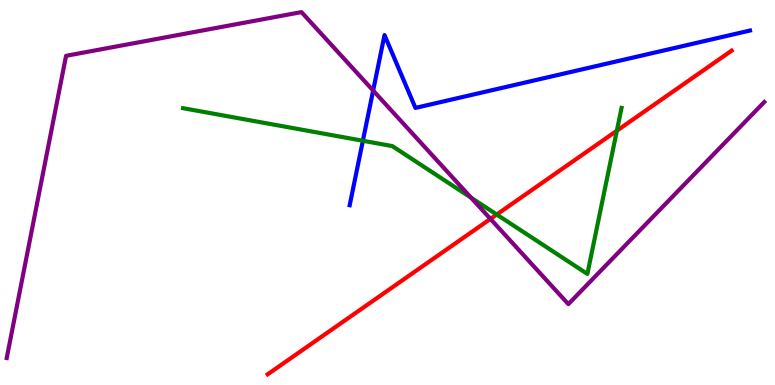[{'lines': ['blue', 'red'], 'intersections': []}, {'lines': ['green', 'red'], 'intersections': [{'x': 6.41, 'y': 4.43}, {'x': 7.96, 'y': 6.6}]}, {'lines': ['purple', 'red'], 'intersections': [{'x': 6.33, 'y': 4.31}]}, {'lines': ['blue', 'green'], 'intersections': [{'x': 4.68, 'y': 6.34}]}, {'lines': ['blue', 'purple'], 'intersections': [{'x': 4.81, 'y': 7.65}]}, {'lines': ['green', 'purple'], 'intersections': [{'x': 6.08, 'y': 4.86}]}]